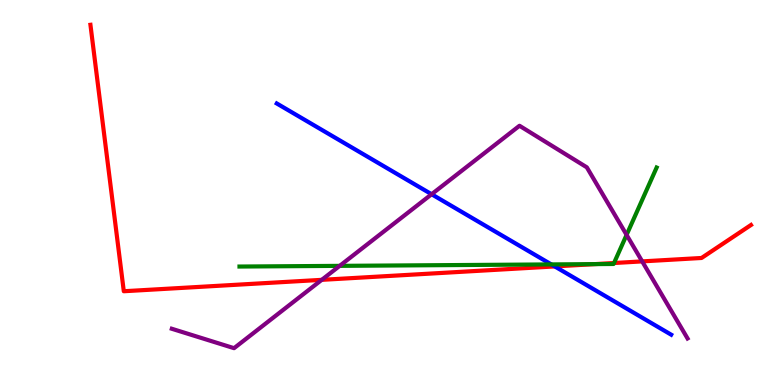[{'lines': ['blue', 'red'], 'intersections': [{'x': 7.16, 'y': 3.08}]}, {'lines': ['green', 'red'], 'intersections': [{'x': 7.68, 'y': 3.14}, {'x': 7.92, 'y': 3.17}]}, {'lines': ['purple', 'red'], 'intersections': [{'x': 4.15, 'y': 2.73}, {'x': 8.29, 'y': 3.21}]}, {'lines': ['blue', 'green'], 'intersections': [{'x': 7.11, 'y': 3.13}]}, {'lines': ['blue', 'purple'], 'intersections': [{'x': 5.57, 'y': 4.95}]}, {'lines': ['green', 'purple'], 'intersections': [{'x': 4.38, 'y': 3.09}, {'x': 8.08, 'y': 3.9}]}]